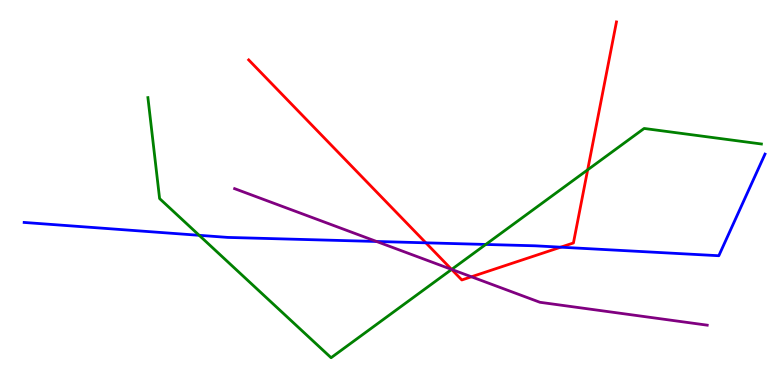[{'lines': ['blue', 'red'], 'intersections': [{'x': 5.49, 'y': 3.69}, {'x': 7.23, 'y': 3.58}]}, {'lines': ['green', 'red'], 'intersections': [{'x': 5.83, 'y': 3.0}, {'x': 7.58, 'y': 5.59}]}, {'lines': ['purple', 'red'], 'intersections': [{'x': 5.83, 'y': 3.0}, {'x': 6.08, 'y': 2.81}]}, {'lines': ['blue', 'green'], 'intersections': [{'x': 2.57, 'y': 3.89}, {'x': 6.27, 'y': 3.65}]}, {'lines': ['blue', 'purple'], 'intersections': [{'x': 4.86, 'y': 3.73}]}, {'lines': ['green', 'purple'], 'intersections': [{'x': 5.83, 'y': 3.0}]}]